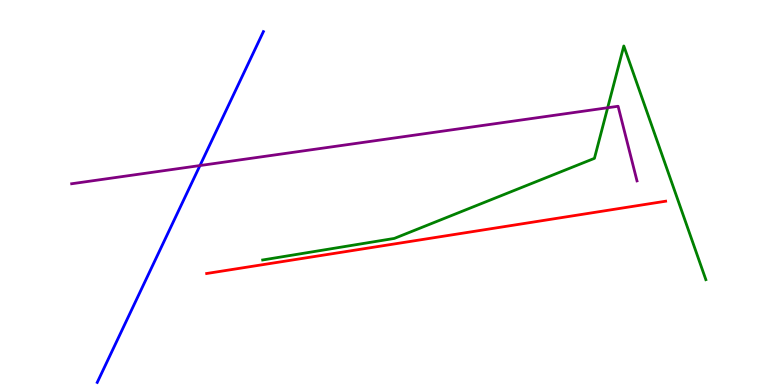[{'lines': ['blue', 'red'], 'intersections': []}, {'lines': ['green', 'red'], 'intersections': []}, {'lines': ['purple', 'red'], 'intersections': []}, {'lines': ['blue', 'green'], 'intersections': []}, {'lines': ['blue', 'purple'], 'intersections': [{'x': 2.58, 'y': 5.7}]}, {'lines': ['green', 'purple'], 'intersections': [{'x': 7.84, 'y': 7.2}]}]